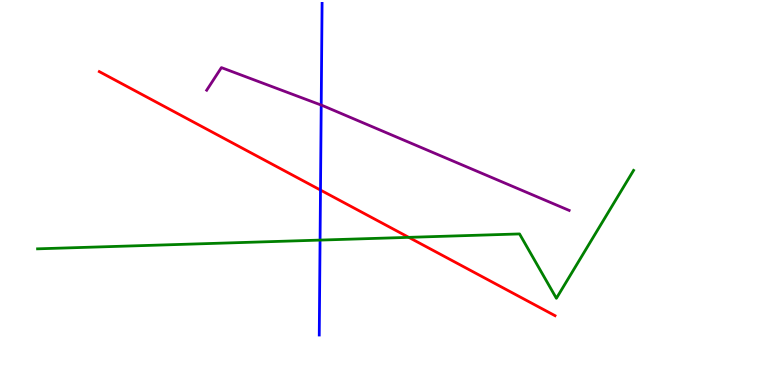[{'lines': ['blue', 'red'], 'intersections': [{'x': 4.14, 'y': 5.06}]}, {'lines': ['green', 'red'], 'intersections': [{'x': 5.27, 'y': 3.83}]}, {'lines': ['purple', 'red'], 'intersections': []}, {'lines': ['blue', 'green'], 'intersections': [{'x': 4.13, 'y': 3.76}]}, {'lines': ['blue', 'purple'], 'intersections': [{'x': 4.14, 'y': 7.27}]}, {'lines': ['green', 'purple'], 'intersections': []}]